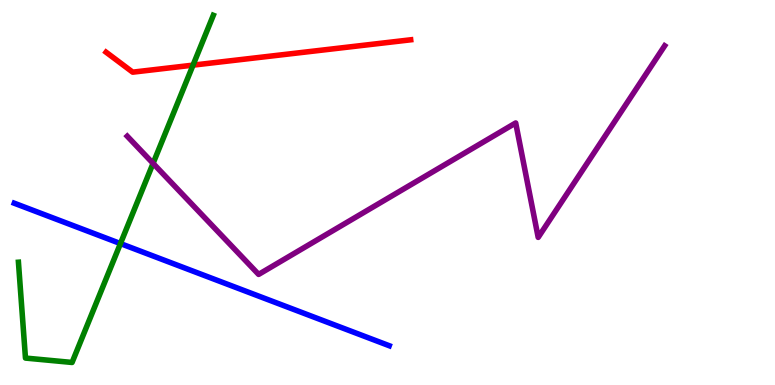[{'lines': ['blue', 'red'], 'intersections': []}, {'lines': ['green', 'red'], 'intersections': [{'x': 2.49, 'y': 8.31}]}, {'lines': ['purple', 'red'], 'intersections': []}, {'lines': ['blue', 'green'], 'intersections': [{'x': 1.55, 'y': 3.67}]}, {'lines': ['blue', 'purple'], 'intersections': []}, {'lines': ['green', 'purple'], 'intersections': [{'x': 1.98, 'y': 5.76}]}]